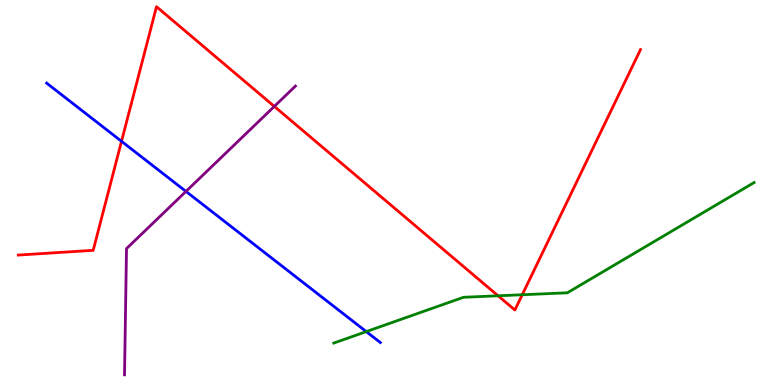[{'lines': ['blue', 'red'], 'intersections': [{'x': 1.57, 'y': 6.33}]}, {'lines': ['green', 'red'], 'intersections': [{'x': 6.43, 'y': 2.32}, {'x': 6.74, 'y': 2.34}]}, {'lines': ['purple', 'red'], 'intersections': [{'x': 3.54, 'y': 7.24}]}, {'lines': ['blue', 'green'], 'intersections': [{'x': 4.73, 'y': 1.39}]}, {'lines': ['blue', 'purple'], 'intersections': [{'x': 2.4, 'y': 5.03}]}, {'lines': ['green', 'purple'], 'intersections': []}]